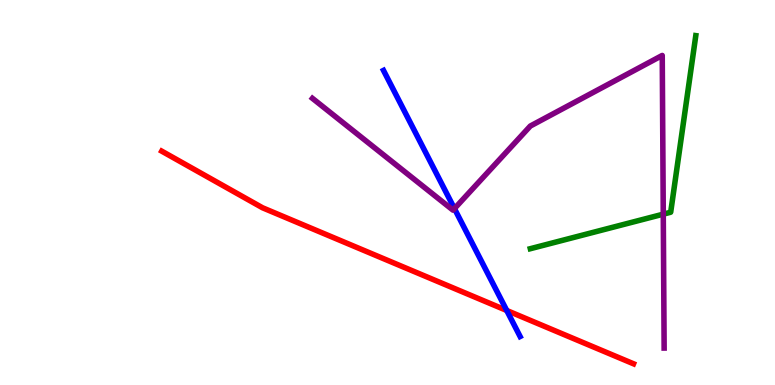[{'lines': ['blue', 'red'], 'intersections': [{'x': 6.54, 'y': 1.94}]}, {'lines': ['green', 'red'], 'intersections': []}, {'lines': ['purple', 'red'], 'intersections': []}, {'lines': ['blue', 'green'], 'intersections': []}, {'lines': ['blue', 'purple'], 'intersections': [{'x': 5.86, 'y': 4.58}]}, {'lines': ['green', 'purple'], 'intersections': [{'x': 8.56, 'y': 4.44}]}]